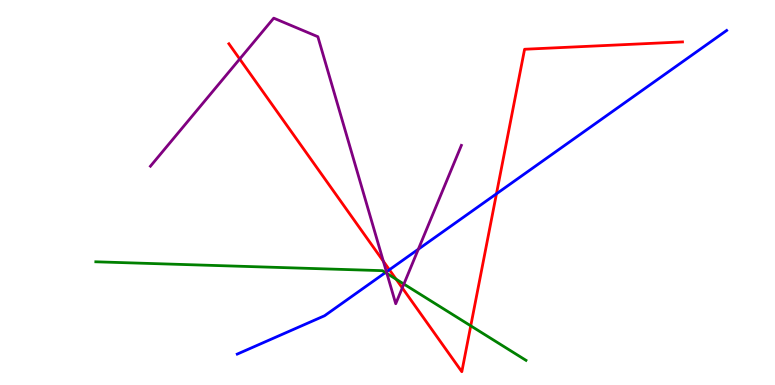[{'lines': ['blue', 'red'], 'intersections': [{'x': 5.02, 'y': 2.99}, {'x': 6.41, 'y': 4.97}]}, {'lines': ['green', 'red'], 'intersections': [{'x': 5.11, 'y': 2.75}, {'x': 6.07, 'y': 1.54}]}, {'lines': ['purple', 'red'], 'intersections': [{'x': 3.09, 'y': 8.47}, {'x': 4.95, 'y': 3.22}, {'x': 5.19, 'y': 2.52}]}, {'lines': ['blue', 'green'], 'intersections': [{'x': 4.97, 'y': 2.92}]}, {'lines': ['blue', 'purple'], 'intersections': [{'x': 4.99, 'y': 2.94}, {'x': 5.4, 'y': 3.53}]}, {'lines': ['green', 'purple'], 'intersections': [{'x': 4.99, 'y': 2.9}, {'x': 5.21, 'y': 2.62}]}]